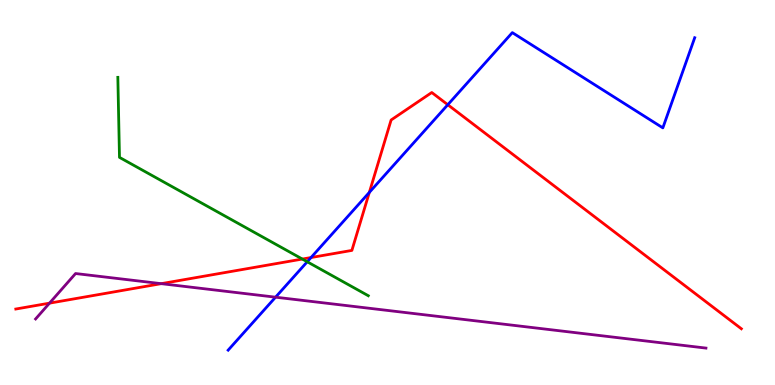[{'lines': ['blue', 'red'], 'intersections': [{'x': 4.01, 'y': 3.31}, {'x': 4.77, 'y': 5.0}, {'x': 5.78, 'y': 7.28}]}, {'lines': ['green', 'red'], 'intersections': [{'x': 3.9, 'y': 3.27}]}, {'lines': ['purple', 'red'], 'intersections': [{'x': 0.639, 'y': 2.13}, {'x': 2.08, 'y': 2.63}]}, {'lines': ['blue', 'green'], 'intersections': [{'x': 3.96, 'y': 3.2}]}, {'lines': ['blue', 'purple'], 'intersections': [{'x': 3.56, 'y': 2.28}]}, {'lines': ['green', 'purple'], 'intersections': []}]